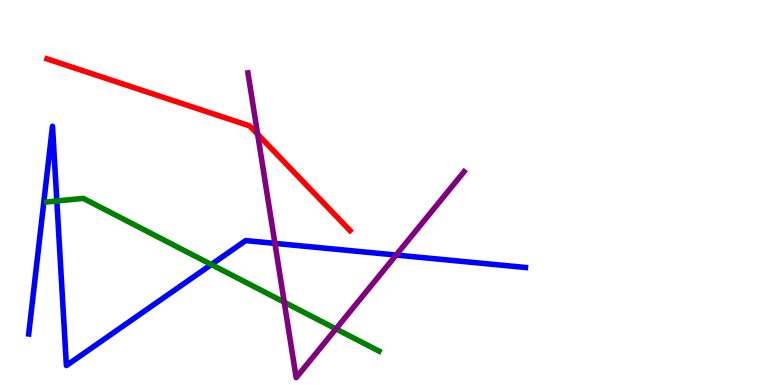[{'lines': ['blue', 'red'], 'intersections': []}, {'lines': ['green', 'red'], 'intersections': []}, {'lines': ['purple', 'red'], 'intersections': [{'x': 3.32, 'y': 6.51}]}, {'lines': ['blue', 'green'], 'intersections': [{'x': 0.733, 'y': 4.78}, {'x': 2.73, 'y': 3.13}]}, {'lines': ['blue', 'purple'], 'intersections': [{'x': 3.55, 'y': 3.68}, {'x': 5.11, 'y': 3.38}]}, {'lines': ['green', 'purple'], 'intersections': [{'x': 3.67, 'y': 2.15}, {'x': 4.33, 'y': 1.46}]}]